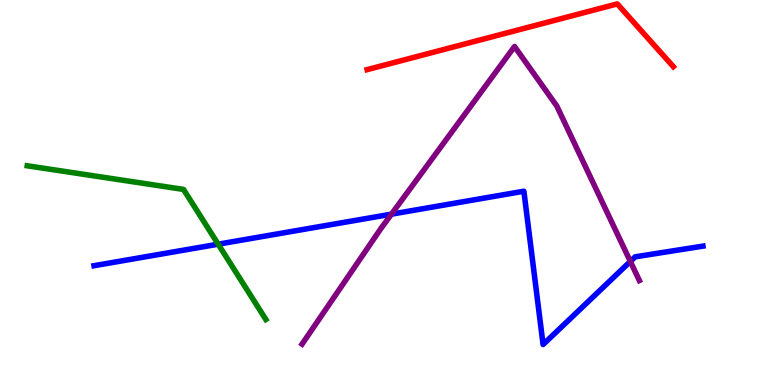[{'lines': ['blue', 'red'], 'intersections': []}, {'lines': ['green', 'red'], 'intersections': []}, {'lines': ['purple', 'red'], 'intersections': []}, {'lines': ['blue', 'green'], 'intersections': [{'x': 2.82, 'y': 3.66}]}, {'lines': ['blue', 'purple'], 'intersections': [{'x': 5.05, 'y': 4.44}, {'x': 8.13, 'y': 3.21}]}, {'lines': ['green', 'purple'], 'intersections': []}]